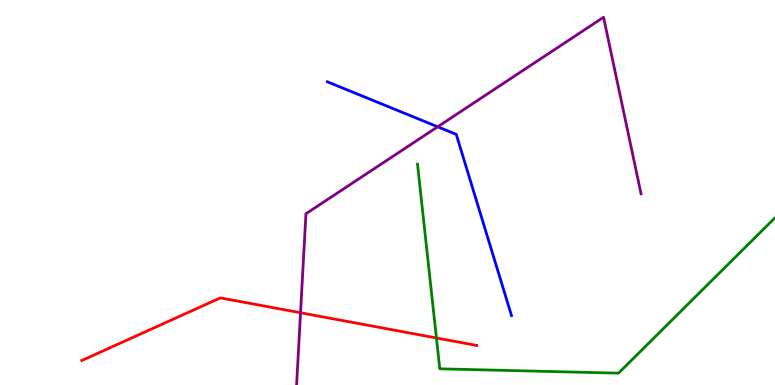[{'lines': ['blue', 'red'], 'intersections': []}, {'lines': ['green', 'red'], 'intersections': [{'x': 5.63, 'y': 1.22}]}, {'lines': ['purple', 'red'], 'intersections': [{'x': 3.88, 'y': 1.88}]}, {'lines': ['blue', 'green'], 'intersections': []}, {'lines': ['blue', 'purple'], 'intersections': [{'x': 5.65, 'y': 6.71}]}, {'lines': ['green', 'purple'], 'intersections': []}]